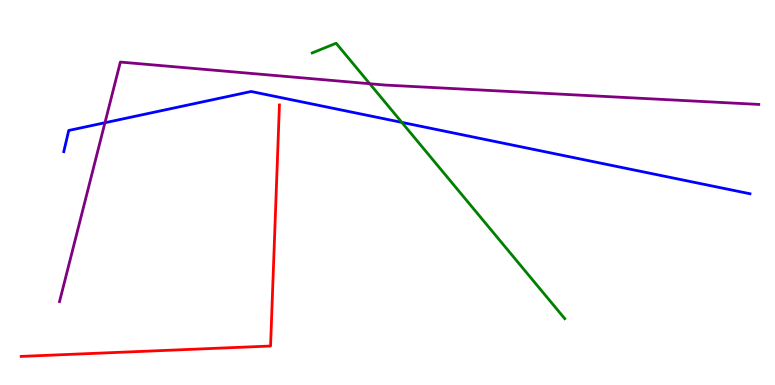[{'lines': ['blue', 'red'], 'intersections': []}, {'lines': ['green', 'red'], 'intersections': []}, {'lines': ['purple', 'red'], 'intersections': []}, {'lines': ['blue', 'green'], 'intersections': [{'x': 5.18, 'y': 6.82}]}, {'lines': ['blue', 'purple'], 'intersections': [{'x': 1.35, 'y': 6.81}]}, {'lines': ['green', 'purple'], 'intersections': [{'x': 4.77, 'y': 7.83}]}]